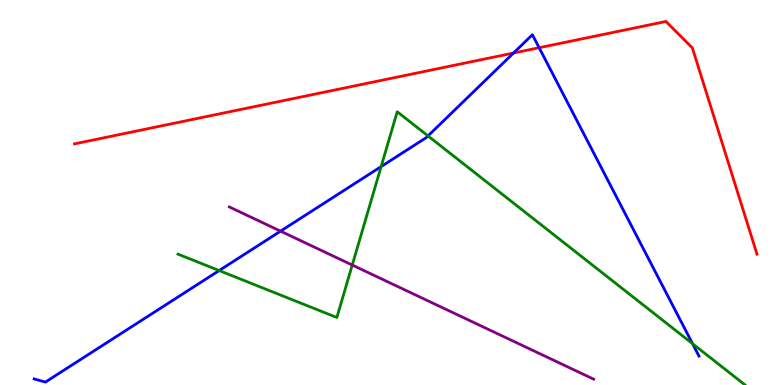[{'lines': ['blue', 'red'], 'intersections': [{'x': 6.63, 'y': 8.62}, {'x': 6.96, 'y': 8.76}]}, {'lines': ['green', 'red'], 'intersections': []}, {'lines': ['purple', 'red'], 'intersections': []}, {'lines': ['blue', 'green'], 'intersections': [{'x': 2.83, 'y': 2.97}, {'x': 4.92, 'y': 5.67}, {'x': 5.52, 'y': 6.47}, {'x': 8.94, 'y': 1.07}]}, {'lines': ['blue', 'purple'], 'intersections': [{'x': 3.62, 'y': 4.0}]}, {'lines': ['green', 'purple'], 'intersections': [{'x': 4.55, 'y': 3.12}]}]